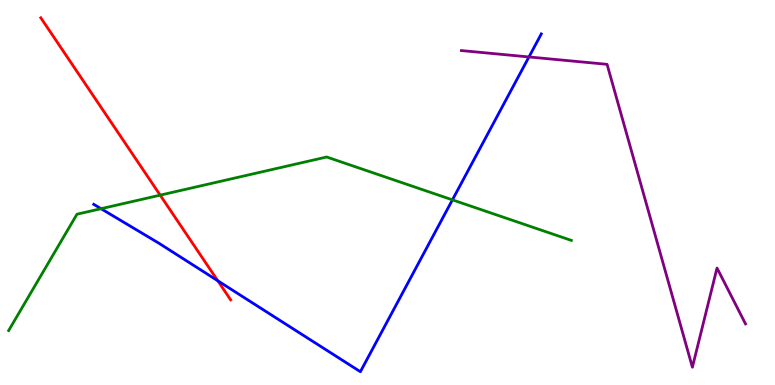[{'lines': ['blue', 'red'], 'intersections': [{'x': 2.81, 'y': 2.71}]}, {'lines': ['green', 'red'], 'intersections': [{'x': 2.07, 'y': 4.93}]}, {'lines': ['purple', 'red'], 'intersections': []}, {'lines': ['blue', 'green'], 'intersections': [{'x': 1.3, 'y': 4.58}, {'x': 5.84, 'y': 4.81}]}, {'lines': ['blue', 'purple'], 'intersections': [{'x': 6.83, 'y': 8.52}]}, {'lines': ['green', 'purple'], 'intersections': []}]